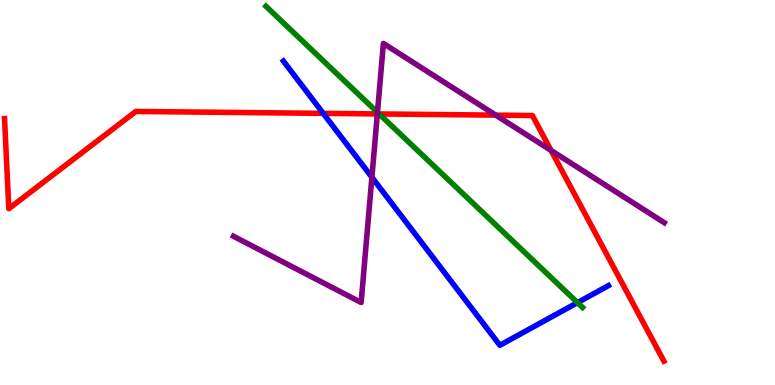[{'lines': ['blue', 'red'], 'intersections': [{'x': 4.17, 'y': 7.06}]}, {'lines': ['green', 'red'], 'intersections': [{'x': 4.89, 'y': 7.04}]}, {'lines': ['purple', 'red'], 'intersections': [{'x': 4.87, 'y': 7.04}, {'x': 6.4, 'y': 7.01}, {'x': 7.11, 'y': 6.09}]}, {'lines': ['blue', 'green'], 'intersections': [{'x': 7.45, 'y': 2.14}]}, {'lines': ['blue', 'purple'], 'intersections': [{'x': 4.8, 'y': 5.4}]}, {'lines': ['green', 'purple'], 'intersections': [{'x': 4.87, 'y': 7.08}]}]